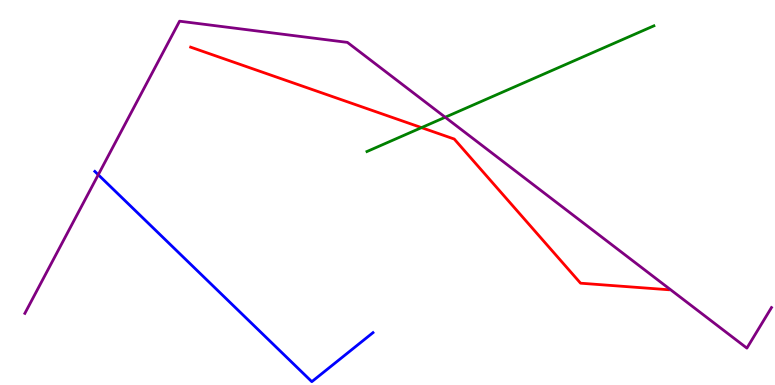[{'lines': ['blue', 'red'], 'intersections': []}, {'lines': ['green', 'red'], 'intersections': [{'x': 5.44, 'y': 6.68}]}, {'lines': ['purple', 'red'], 'intersections': []}, {'lines': ['blue', 'green'], 'intersections': []}, {'lines': ['blue', 'purple'], 'intersections': [{'x': 1.27, 'y': 5.46}]}, {'lines': ['green', 'purple'], 'intersections': [{'x': 5.74, 'y': 6.95}]}]